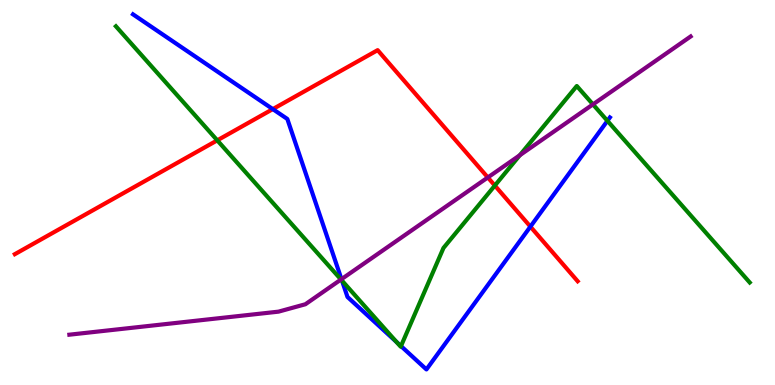[{'lines': ['blue', 'red'], 'intersections': [{'x': 3.52, 'y': 7.17}, {'x': 6.84, 'y': 4.11}]}, {'lines': ['green', 'red'], 'intersections': [{'x': 2.8, 'y': 6.35}, {'x': 6.39, 'y': 5.18}]}, {'lines': ['purple', 'red'], 'intersections': [{'x': 6.29, 'y': 5.39}]}, {'lines': ['blue', 'green'], 'intersections': [{'x': 4.41, 'y': 2.71}, {'x': 5.12, 'y': 1.12}, {'x': 5.17, 'y': 1.01}, {'x': 7.84, 'y': 6.86}]}, {'lines': ['blue', 'purple'], 'intersections': [{'x': 4.41, 'y': 2.75}]}, {'lines': ['green', 'purple'], 'intersections': [{'x': 4.4, 'y': 2.74}, {'x': 6.71, 'y': 5.97}, {'x': 7.65, 'y': 7.29}]}]